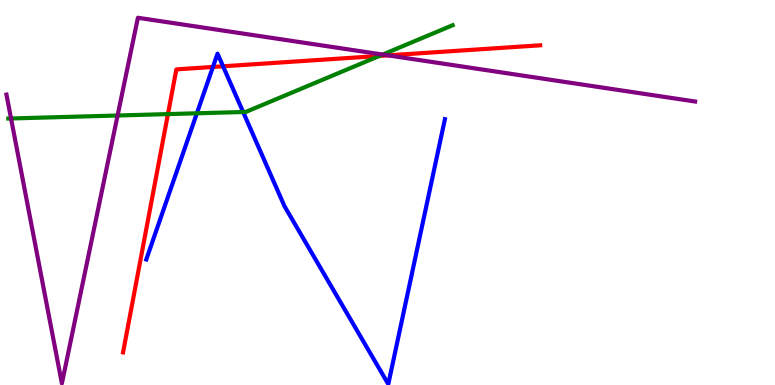[{'lines': ['blue', 'red'], 'intersections': [{'x': 2.75, 'y': 8.26}, {'x': 2.88, 'y': 8.28}]}, {'lines': ['green', 'red'], 'intersections': [{'x': 2.17, 'y': 7.04}, {'x': 4.9, 'y': 8.55}]}, {'lines': ['purple', 'red'], 'intersections': [{'x': 5.01, 'y': 8.56}]}, {'lines': ['blue', 'green'], 'intersections': [{'x': 2.54, 'y': 7.06}, {'x': 3.14, 'y': 7.09}]}, {'lines': ['blue', 'purple'], 'intersections': []}, {'lines': ['green', 'purple'], 'intersections': [{'x': 0.142, 'y': 6.92}, {'x': 1.52, 'y': 7.0}, {'x': 4.94, 'y': 8.58}]}]